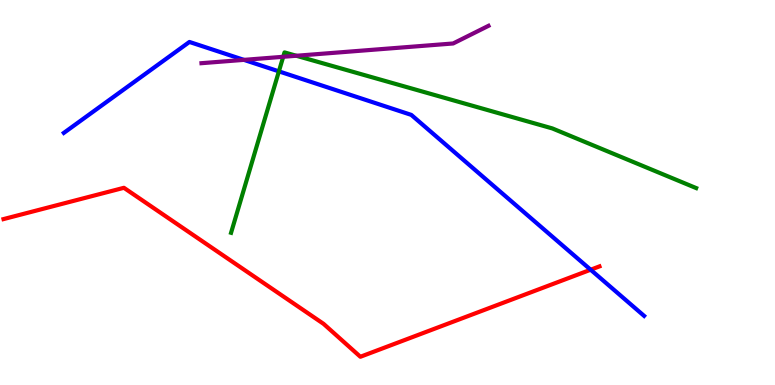[{'lines': ['blue', 'red'], 'intersections': [{'x': 7.62, 'y': 2.99}]}, {'lines': ['green', 'red'], 'intersections': []}, {'lines': ['purple', 'red'], 'intersections': []}, {'lines': ['blue', 'green'], 'intersections': [{'x': 3.6, 'y': 8.15}]}, {'lines': ['blue', 'purple'], 'intersections': [{'x': 3.15, 'y': 8.45}]}, {'lines': ['green', 'purple'], 'intersections': [{'x': 3.65, 'y': 8.53}, {'x': 3.82, 'y': 8.55}]}]